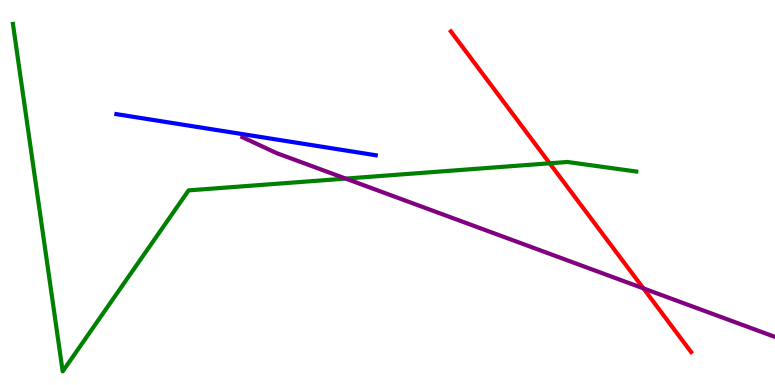[{'lines': ['blue', 'red'], 'intersections': []}, {'lines': ['green', 'red'], 'intersections': [{'x': 7.09, 'y': 5.76}]}, {'lines': ['purple', 'red'], 'intersections': [{'x': 8.3, 'y': 2.51}]}, {'lines': ['blue', 'green'], 'intersections': []}, {'lines': ['blue', 'purple'], 'intersections': []}, {'lines': ['green', 'purple'], 'intersections': [{'x': 4.46, 'y': 5.36}]}]